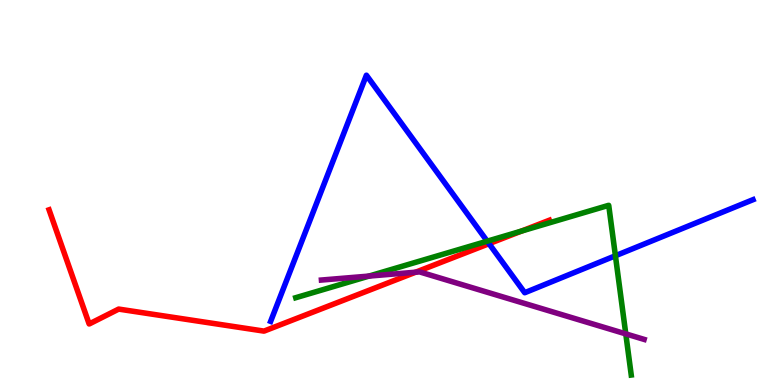[{'lines': ['blue', 'red'], 'intersections': [{'x': 6.31, 'y': 3.67}]}, {'lines': ['green', 'red'], 'intersections': [{'x': 6.73, 'y': 4.0}]}, {'lines': ['purple', 'red'], 'intersections': [{'x': 5.36, 'y': 2.93}]}, {'lines': ['blue', 'green'], 'intersections': [{'x': 6.29, 'y': 3.74}, {'x': 7.94, 'y': 3.36}]}, {'lines': ['blue', 'purple'], 'intersections': []}, {'lines': ['green', 'purple'], 'intersections': [{'x': 4.76, 'y': 2.83}, {'x': 8.07, 'y': 1.33}]}]